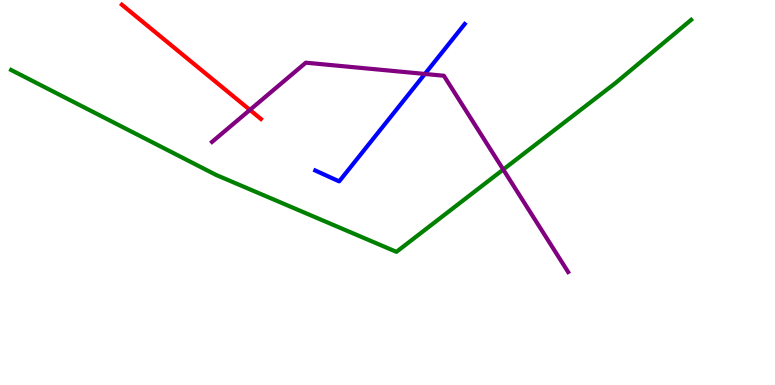[{'lines': ['blue', 'red'], 'intersections': []}, {'lines': ['green', 'red'], 'intersections': []}, {'lines': ['purple', 'red'], 'intersections': [{'x': 3.22, 'y': 7.15}]}, {'lines': ['blue', 'green'], 'intersections': []}, {'lines': ['blue', 'purple'], 'intersections': [{'x': 5.48, 'y': 8.08}]}, {'lines': ['green', 'purple'], 'intersections': [{'x': 6.49, 'y': 5.6}]}]